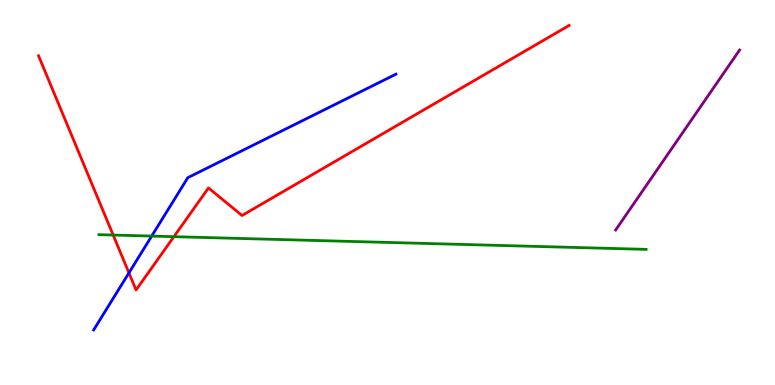[{'lines': ['blue', 'red'], 'intersections': [{'x': 1.66, 'y': 2.91}]}, {'lines': ['green', 'red'], 'intersections': [{'x': 1.46, 'y': 3.89}, {'x': 2.24, 'y': 3.85}]}, {'lines': ['purple', 'red'], 'intersections': []}, {'lines': ['blue', 'green'], 'intersections': [{'x': 1.96, 'y': 3.87}]}, {'lines': ['blue', 'purple'], 'intersections': []}, {'lines': ['green', 'purple'], 'intersections': []}]